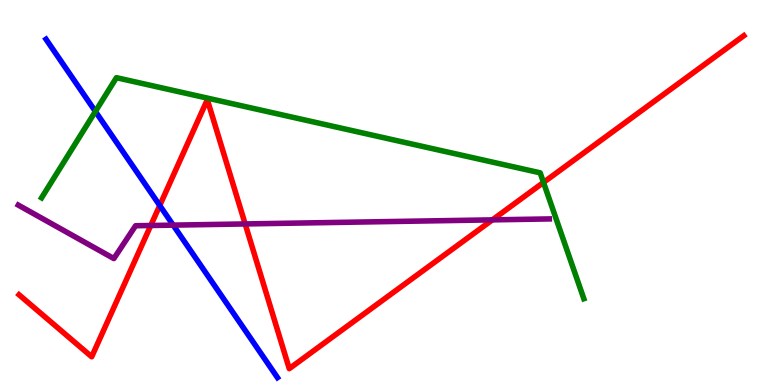[{'lines': ['blue', 'red'], 'intersections': [{'x': 2.06, 'y': 4.66}]}, {'lines': ['green', 'red'], 'intersections': [{'x': 7.01, 'y': 5.26}]}, {'lines': ['purple', 'red'], 'intersections': [{'x': 1.95, 'y': 4.14}, {'x': 3.16, 'y': 4.18}, {'x': 6.35, 'y': 4.29}]}, {'lines': ['blue', 'green'], 'intersections': [{'x': 1.23, 'y': 7.11}]}, {'lines': ['blue', 'purple'], 'intersections': [{'x': 2.23, 'y': 4.15}]}, {'lines': ['green', 'purple'], 'intersections': []}]